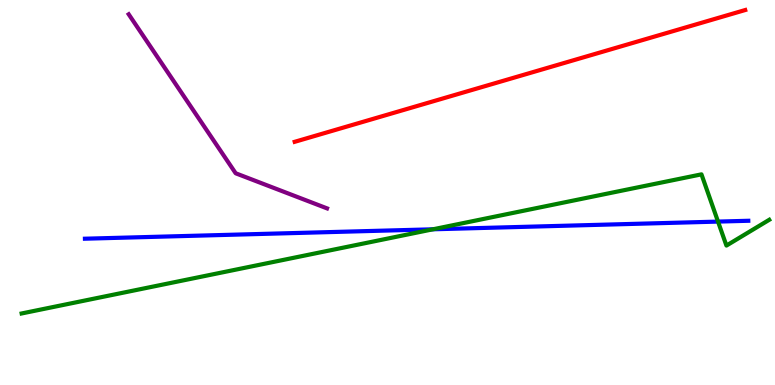[{'lines': ['blue', 'red'], 'intersections': []}, {'lines': ['green', 'red'], 'intersections': []}, {'lines': ['purple', 'red'], 'intersections': []}, {'lines': ['blue', 'green'], 'intersections': [{'x': 5.59, 'y': 4.04}, {'x': 9.26, 'y': 4.24}]}, {'lines': ['blue', 'purple'], 'intersections': []}, {'lines': ['green', 'purple'], 'intersections': []}]